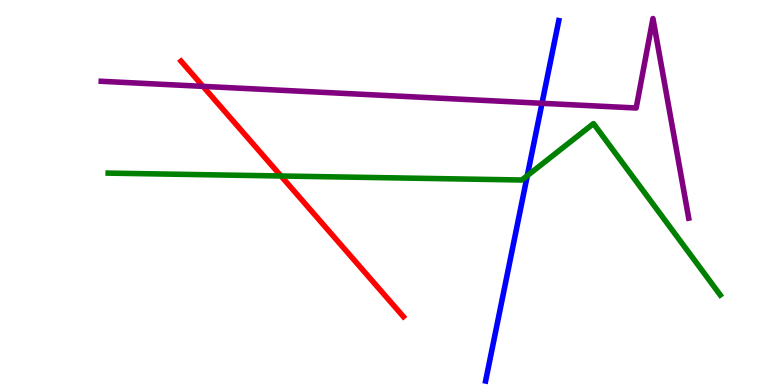[{'lines': ['blue', 'red'], 'intersections': []}, {'lines': ['green', 'red'], 'intersections': [{'x': 3.63, 'y': 5.43}]}, {'lines': ['purple', 'red'], 'intersections': [{'x': 2.62, 'y': 7.76}]}, {'lines': ['blue', 'green'], 'intersections': [{'x': 6.8, 'y': 5.44}]}, {'lines': ['blue', 'purple'], 'intersections': [{'x': 6.99, 'y': 7.32}]}, {'lines': ['green', 'purple'], 'intersections': []}]